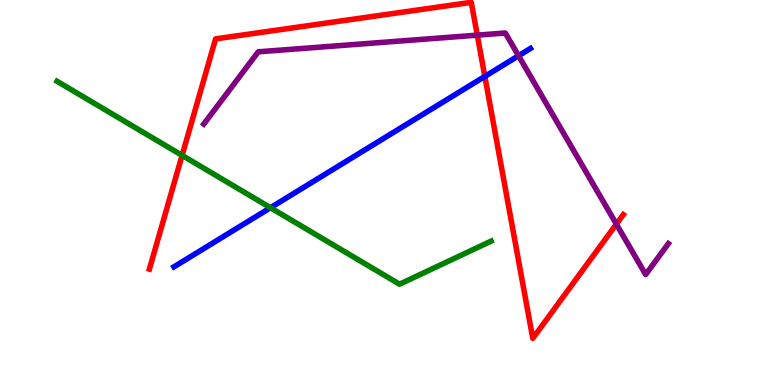[{'lines': ['blue', 'red'], 'intersections': [{'x': 6.26, 'y': 8.02}]}, {'lines': ['green', 'red'], 'intersections': [{'x': 2.35, 'y': 5.96}]}, {'lines': ['purple', 'red'], 'intersections': [{'x': 6.16, 'y': 9.09}, {'x': 7.95, 'y': 4.18}]}, {'lines': ['blue', 'green'], 'intersections': [{'x': 3.49, 'y': 4.6}]}, {'lines': ['blue', 'purple'], 'intersections': [{'x': 6.69, 'y': 8.55}]}, {'lines': ['green', 'purple'], 'intersections': []}]